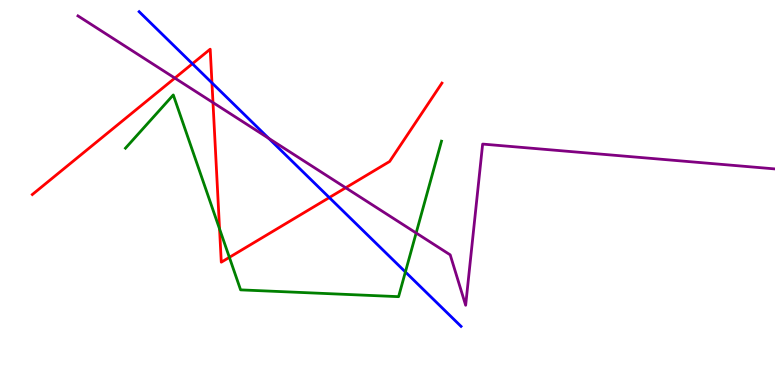[{'lines': ['blue', 'red'], 'intersections': [{'x': 2.48, 'y': 8.34}, {'x': 2.73, 'y': 7.85}, {'x': 4.25, 'y': 4.87}]}, {'lines': ['green', 'red'], 'intersections': [{'x': 2.83, 'y': 4.05}, {'x': 2.96, 'y': 3.32}]}, {'lines': ['purple', 'red'], 'intersections': [{'x': 2.26, 'y': 7.97}, {'x': 2.75, 'y': 7.34}, {'x': 4.46, 'y': 5.12}]}, {'lines': ['blue', 'green'], 'intersections': [{'x': 5.23, 'y': 2.94}]}, {'lines': ['blue', 'purple'], 'intersections': [{'x': 3.47, 'y': 6.41}]}, {'lines': ['green', 'purple'], 'intersections': [{'x': 5.37, 'y': 3.95}]}]